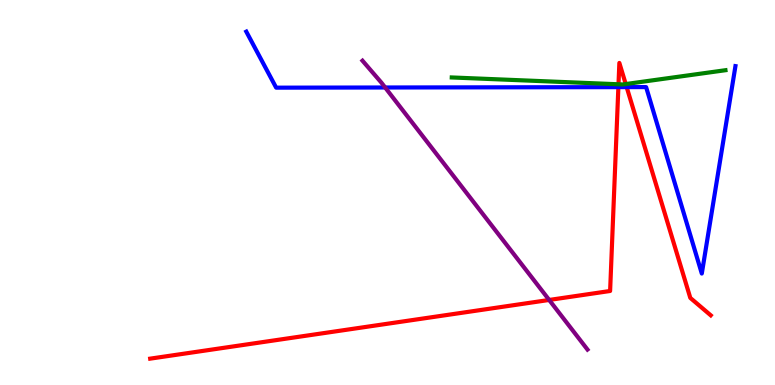[{'lines': ['blue', 'red'], 'intersections': [{'x': 7.98, 'y': 7.74}, {'x': 8.09, 'y': 7.74}]}, {'lines': ['green', 'red'], 'intersections': [{'x': 7.98, 'y': 7.81}, {'x': 8.07, 'y': 7.82}]}, {'lines': ['purple', 'red'], 'intersections': [{'x': 7.09, 'y': 2.21}]}, {'lines': ['blue', 'green'], 'intersections': []}, {'lines': ['blue', 'purple'], 'intersections': [{'x': 4.97, 'y': 7.73}]}, {'lines': ['green', 'purple'], 'intersections': []}]